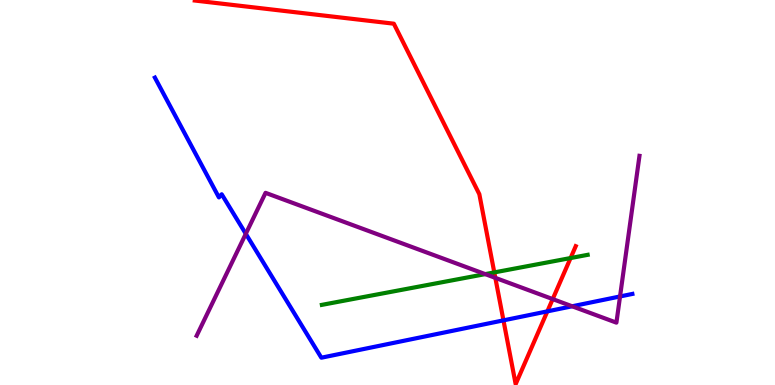[{'lines': ['blue', 'red'], 'intersections': [{'x': 6.5, 'y': 1.68}, {'x': 7.06, 'y': 1.91}]}, {'lines': ['green', 'red'], 'intersections': [{'x': 6.38, 'y': 2.92}, {'x': 7.36, 'y': 3.3}]}, {'lines': ['purple', 'red'], 'intersections': [{'x': 6.39, 'y': 2.78}, {'x': 7.13, 'y': 2.23}]}, {'lines': ['blue', 'green'], 'intersections': []}, {'lines': ['blue', 'purple'], 'intersections': [{'x': 3.17, 'y': 3.93}, {'x': 7.38, 'y': 2.04}, {'x': 8.0, 'y': 2.3}]}, {'lines': ['green', 'purple'], 'intersections': [{'x': 6.26, 'y': 2.88}]}]